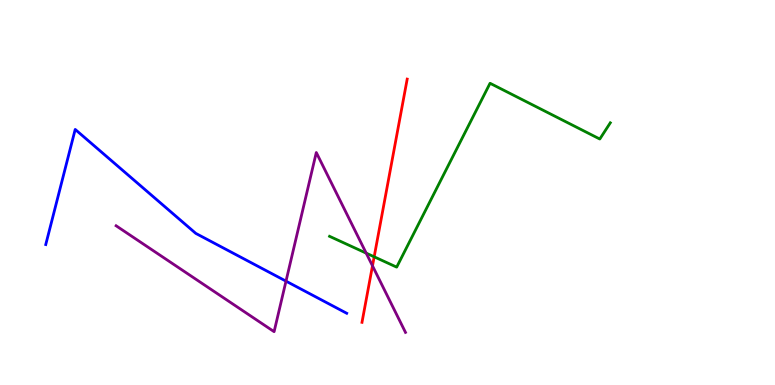[{'lines': ['blue', 'red'], 'intersections': []}, {'lines': ['green', 'red'], 'intersections': [{'x': 4.83, 'y': 3.33}]}, {'lines': ['purple', 'red'], 'intersections': [{'x': 4.81, 'y': 3.1}]}, {'lines': ['blue', 'green'], 'intersections': []}, {'lines': ['blue', 'purple'], 'intersections': [{'x': 3.69, 'y': 2.7}]}, {'lines': ['green', 'purple'], 'intersections': [{'x': 4.73, 'y': 3.42}]}]